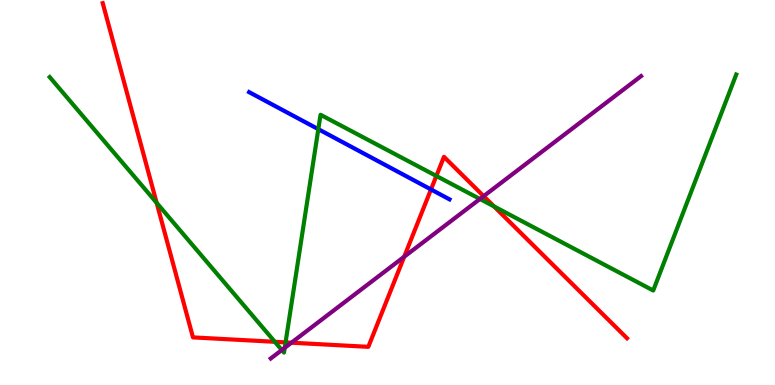[{'lines': ['blue', 'red'], 'intersections': [{'x': 5.56, 'y': 5.08}]}, {'lines': ['green', 'red'], 'intersections': [{'x': 2.02, 'y': 4.73}, {'x': 3.55, 'y': 1.12}, {'x': 3.68, 'y': 1.11}, {'x': 5.63, 'y': 5.43}, {'x': 6.37, 'y': 4.64}]}, {'lines': ['purple', 'red'], 'intersections': [{'x': 3.76, 'y': 1.1}, {'x': 5.22, 'y': 3.33}, {'x': 6.24, 'y': 4.91}]}, {'lines': ['blue', 'green'], 'intersections': [{'x': 4.11, 'y': 6.65}]}, {'lines': ['blue', 'purple'], 'intersections': []}, {'lines': ['green', 'purple'], 'intersections': [{'x': 3.64, 'y': 0.908}, {'x': 3.67, 'y': 0.966}, {'x': 6.19, 'y': 4.83}]}]